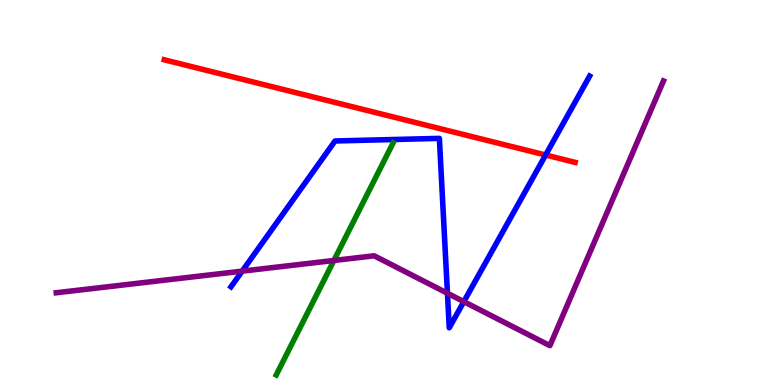[{'lines': ['blue', 'red'], 'intersections': [{'x': 7.04, 'y': 5.97}]}, {'lines': ['green', 'red'], 'intersections': []}, {'lines': ['purple', 'red'], 'intersections': []}, {'lines': ['blue', 'green'], 'intersections': []}, {'lines': ['blue', 'purple'], 'intersections': [{'x': 3.12, 'y': 2.96}, {'x': 5.77, 'y': 2.38}, {'x': 5.98, 'y': 2.17}]}, {'lines': ['green', 'purple'], 'intersections': [{'x': 4.31, 'y': 3.23}]}]